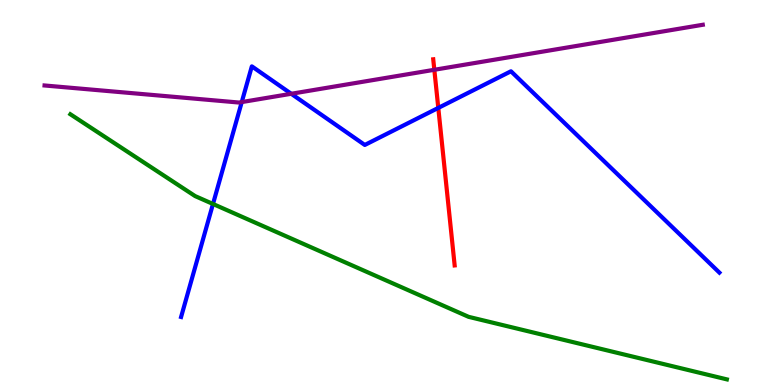[{'lines': ['blue', 'red'], 'intersections': [{'x': 5.66, 'y': 7.2}]}, {'lines': ['green', 'red'], 'intersections': []}, {'lines': ['purple', 'red'], 'intersections': [{'x': 5.6, 'y': 8.19}]}, {'lines': ['blue', 'green'], 'intersections': [{'x': 2.75, 'y': 4.7}]}, {'lines': ['blue', 'purple'], 'intersections': [{'x': 3.12, 'y': 7.35}, {'x': 3.76, 'y': 7.56}]}, {'lines': ['green', 'purple'], 'intersections': []}]